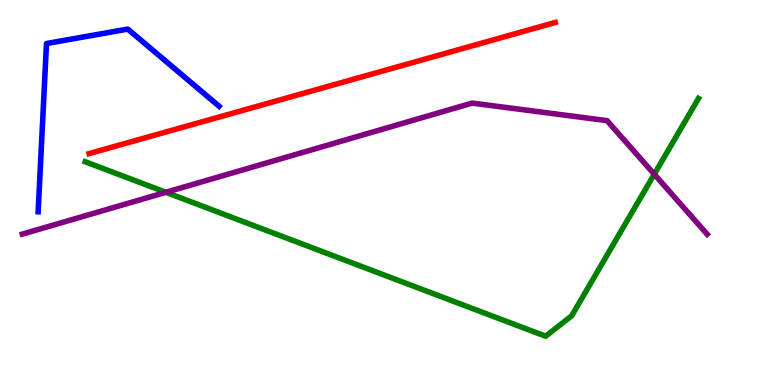[{'lines': ['blue', 'red'], 'intersections': []}, {'lines': ['green', 'red'], 'intersections': []}, {'lines': ['purple', 'red'], 'intersections': []}, {'lines': ['blue', 'green'], 'intersections': []}, {'lines': ['blue', 'purple'], 'intersections': []}, {'lines': ['green', 'purple'], 'intersections': [{'x': 2.14, 'y': 5.01}, {'x': 8.44, 'y': 5.47}]}]